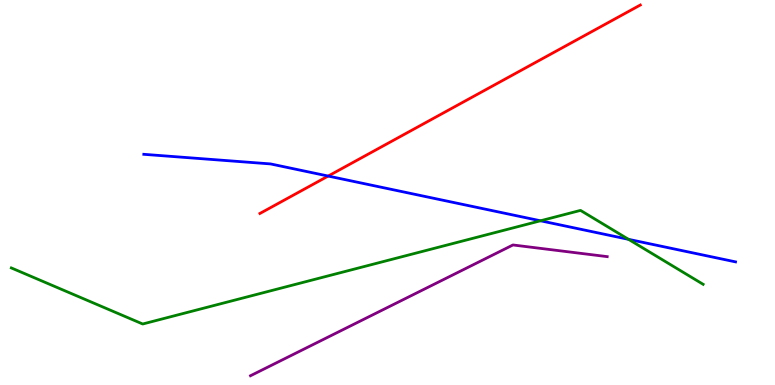[{'lines': ['blue', 'red'], 'intersections': [{'x': 4.23, 'y': 5.43}]}, {'lines': ['green', 'red'], 'intersections': []}, {'lines': ['purple', 'red'], 'intersections': []}, {'lines': ['blue', 'green'], 'intersections': [{'x': 6.97, 'y': 4.27}, {'x': 8.11, 'y': 3.78}]}, {'lines': ['blue', 'purple'], 'intersections': []}, {'lines': ['green', 'purple'], 'intersections': []}]